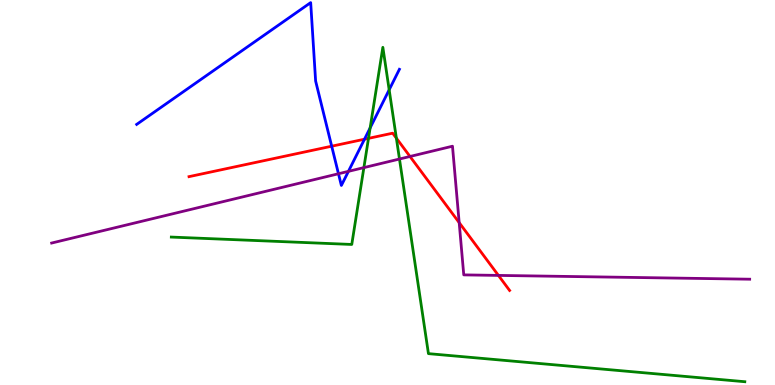[{'lines': ['blue', 'red'], 'intersections': [{'x': 4.28, 'y': 6.2}, {'x': 4.7, 'y': 6.38}]}, {'lines': ['green', 'red'], 'intersections': [{'x': 4.75, 'y': 6.41}, {'x': 5.11, 'y': 6.41}]}, {'lines': ['purple', 'red'], 'intersections': [{'x': 5.29, 'y': 5.94}, {'x': 5.92, 'y': 4.22}, {'x': 6.43, 'y': 2.85}]}, {'lines': ['blue', 'green'], 'intersections': [{'x': 4.78, 'y': 6.68}, {'x': 5.02, 'y': 7.67}]}, {'lines': ['blue', 'purple'], 'intersections': [{'x': 4.37, 'y': 5.49}, {'x': 4.5, 'y': 5.55}]}, {'lines': ['green', 'purple'], 'intersections': [{'x': 4.7, 'y': 5.65}, {'x': 5.15, 'y': 5.87}]}]